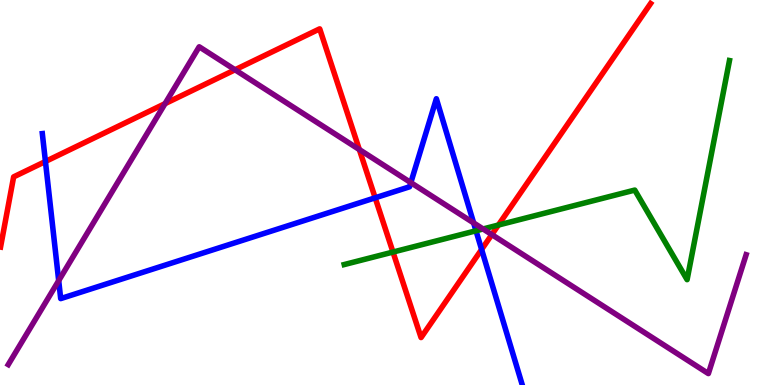[{'lines': ['blue', 'red'], 'intersections': [{'x': 0.586, 'y': 5.81}, {'x': 4.84, 'y': 4.86}, {'x': 6.21, 'y': 3.52}]}, {'lines': ['green', 'red'], 'intersections': [{'x': 5.07, 'y': 3.45}, {'x': 6.43, 'y': 4.15}]}, {'lines': ['purple', 'red'], 'intersections': [{'x': 2.13, 'y': 7.31}, {'x': 3.03, 'y': 8.19}, {'x': 4.64, 'y': 6.12}, {'x': 6.35, 'y': 3.91}]}, {'lines': ['blue', 'green'], 'intersections': [{'x': 6.14, 'y': 4.01}]}, {'lines': ['blue', 'purple'], 'intersections': [{'x': 0.757, 'y': 2.71}, {'x': 5.3, 'y': 5.26}, {'x': 6.11, 'y': 4.21}]}, {'lines': ['green', 'purple'], 'intersections': [{'x': 6.23, 'y': 4.05}]}]